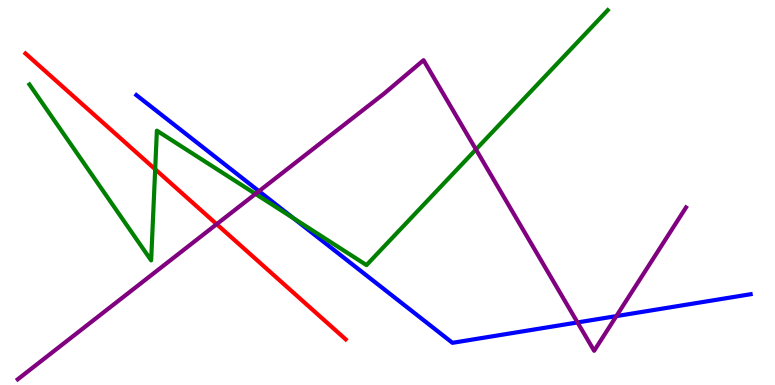[{'lines': ['blue', 'red'], 'intersections': []}, {'lines': ['green', 'red'], 'intersections': [{'x': 2.0, 'y': 5.6}]}, {'lines': ['purple', 'red'], 'intersections': [{'x': 2.8, 'y': 4.18}]}, {'lines': ['blue', 'green'], 'intersections': [{'x': 3.79, 'y': 4.33}]}, {'lines': ['blue', 'purple'], 'intersections': [{'x': 3.34, 'y': 5.03}, {'x': 7.45, 'y': 1.62}, {'x': 7.95, 'y': 1.79}]}, {'lines': ['green', 'purple'], 'intersections': [{'x': 3.3, 'y': 4.96}, {'x': 6.14, 'y': 6.12}]}]